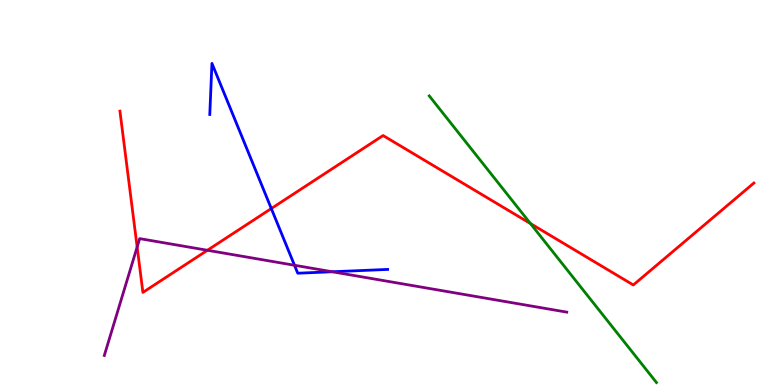[{'lines': ['blue', 'red'], 'intersections': [{'x': 3.5, 'y': 4.58}]}, {'lines': ['green', 'red'], 'intersections': [{'x': 6.84, 'y': 4.19}]}, {'lines': ['purple', 'red'], 'intersections': [{'x': 1.77, 'y': 3.58}, {'x': 2.68, 'y': 3.5}]}, {'lines': ['blue', 'green'], 'intersections': []}, {'lines': ['blue', 'purple'], 'intersections': [{'x': 3.8, 'y': 3.11}, {'x': 4.29, 'y': 2.94}]}, {'lines': ['green', 'purple'], 'intersections': []}]